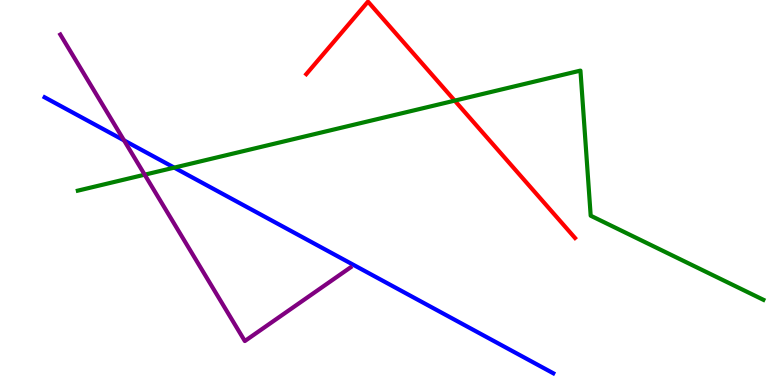[{'lines': ['blue', 'red'], 'intersections': []}, {'lines': ['green', 'red'], 'intersections': [{'x': 5.87, 'y': 7.39}]}, {'lines': ['purple', 'red'], 'intersections': []}, {'lines': ['blue', 'green'], 'intersections': [{'x': 2.25, 'y': 5.65}]}, {'lines': ['blue', 'purple'], 'intersections': [{'x': 1.6, 'y': 6.35}]}, {'lines': ['green', 'purple'], 'intersections': [{'x': 1.87, 'y': 5.46}]}]